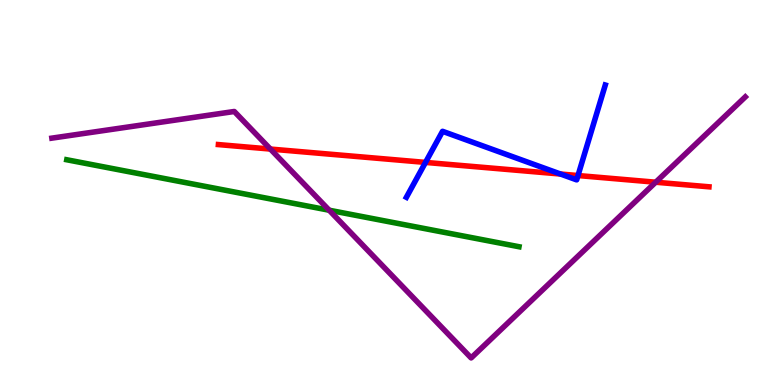[{'lines': ['blue', 'red'], 'intersections': [{'x': 5.49, 'y': 5.78}, {'x': 7.23, 'y': 5.48}, {'x': 7.46, 'y': 5.44}]}, {'lines': ['green', 'red'], 'intersections': []}, {'lines': ['purple', 'red'], 'intersections': [{'x': 3.49, 'y': 6.13}, {'x': 8.46, 'y': 5.27}]}, {'lines': ['blue', 'green'], 'intersections': []}, {'lines': ['blue', 'purple'], 'intersections': []}, {'lines': ['green', 'purple'], 'intersections': [{'x': 4.25, 'y': 4.54}]}]